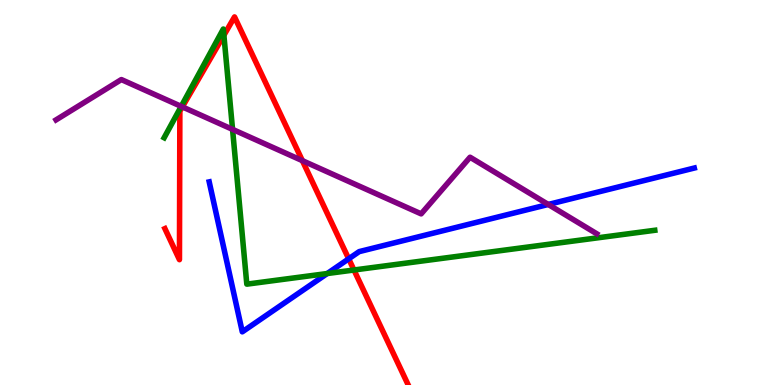[{'lines': ['blue', 'red'], 'intersections': [{'x': 4.5, 'y': 3.28}]}, {'lines': ['green', 'red'], 'intersections': [{'x': 2.89, 'y': 9.08}, {'x': 4.57, 'y': 2.99}]}, {'lines': ['purple', 'red'], 'intersections': [{'x': 2.35, 'y': 7.22}, {'x': 3.9, 'y': 5.83}]}, {'lines': ['blue', 'green'], 'intersections': [{'x': 4.22, 'y': 2.9}]}, {'lines': ['blue', 'purple'], 'intersections': [{'x': 7.07, 'y': 4.69}]}, {'lines': ['green', 'purple'], 'intersections': [{'x': 2.34, 'y': 7.24}, {'x': 3.0, 'y': 6.64}]}]